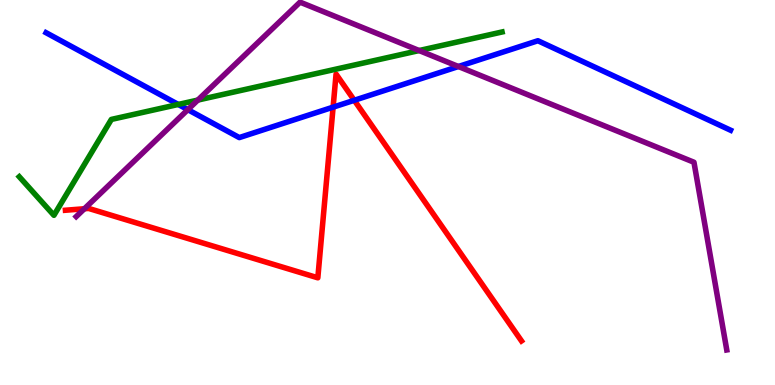[{'lines': ['blue', 'red'], 'intersections': [{'x': 4.3, 'y': 7.22}, {'x': 4.57, 'y': 7.4}]}, {'lines': ['green', 'red'], 'intersections': []}, {'lines': ['purple', 'red'], 'intersections': [{'x': 1.09, 'y': 4.58}]}, {'lines': ['blue', 'green'], 'intersections': [{'x': 2.3, 'y': 7.29}]}, {'lines': ['blue', 'purple'], 'intersections': [{'x': 2.42, 'y': 7.15}, {'x': 5.92, 'y': 8.27}]}, {'lines': ['green', 'purple'], 'intersections': [{'x': 2.55, 'y': 7.4}, {'x': 5.41, 'y': 8.69}]}]